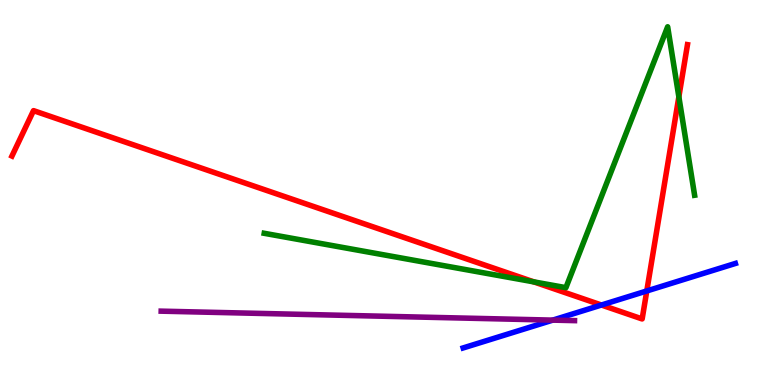[{'lines': ['blue', 'red'], 'intersections': [{'x': 7.76, 'y': 2.08}, {'x': 8.35, 'y': 2.44}]}, {'lines': ['green', 'red'], 'intersections': [{'x': 6.89, 'y': 2.68}, {'x': 8.76, 'y': 7.48}]}, {'lines': ['purple', 'red'], 'intersections': []}, {'lines': ['blue', 'green'], 'intersections': []}, {'lines': ['blue', 'purple'], 'intersections': [{'x': 7.13, 'y': 1.69}]}, {'lines': ['green', 'purple'], 'intersections': []}]